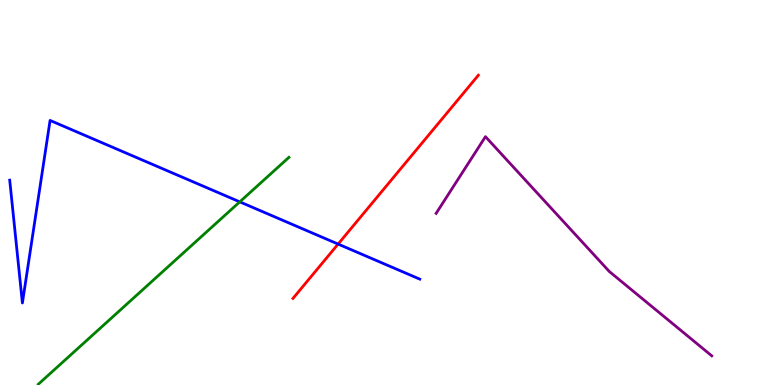[{'lines': ['blue', 'red'], 'intersections': [{'x': 4.36, 'y': 3.66}]}, {'lines': ['green', 'red'], 'intersections': []}, {'lines': ['purple', 'red'], 'intersections': []}, {'lines': ['blue', 'green'], 'intersections': [{'x': 3.09, 'y': 4.76}]}, {'lines': ['blue', 'purple'], 'intersections': []}, {'lines': ['green', 'purple'], 'intersections': []}]